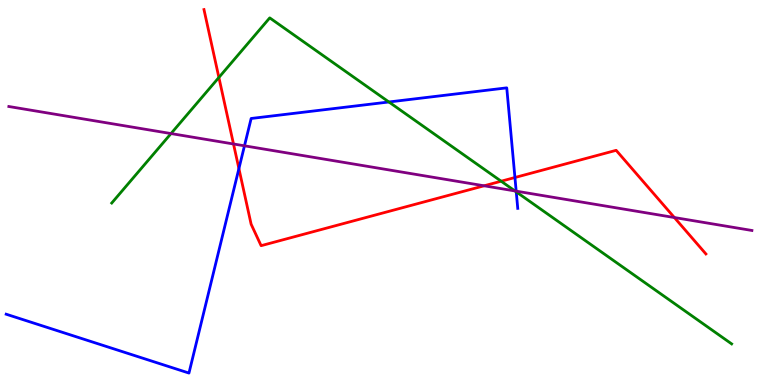[{'lines': ['blue', 'red'], 'intersections': [{'x': 3.08, 'y': 5.62}, {'x': 6.64, 'y': 5.39}]}, {'lines': ['green', 'red'], 'intersections': [{'x': 2.82, 'y': 7.99}, {'x': 6.47, 'y': 5.29}]}, {'lines': ['purple', 'red'], 'intersections': [{'x': 3.01, 'y': 6.26}, {'x': 6.25, 'y': 5.17}, {'x': 8.7, 'y': 4.35}]}, {'lines': ['blue', 'green'], 'intersections': [{'x': 5.02, 'y': 7.35}, {'x': 6.66, 'y': 5.02}]}, {'lines': ['blue', 'purple'], 'intersections': [{'x': 3.15, 'y': 6.21}, {'x': 6.66, 'y': 5.04}]}, {'lines': ['green', 'purple'], 'intersections': [{'x': 2.21, 'y': 6.53}, {'x': 6.64, 'y': 5.04}]}]